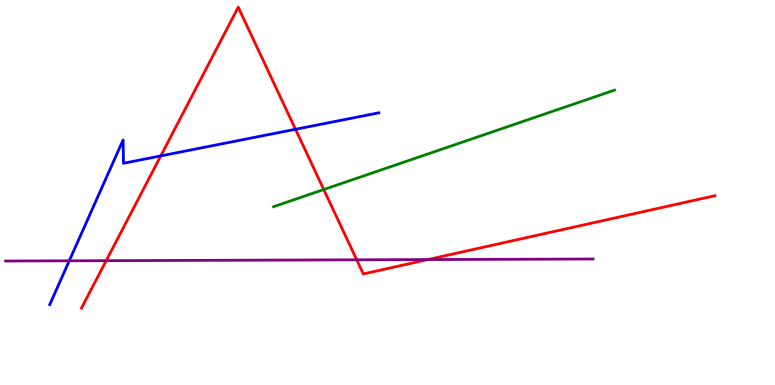[{'lines': ['blue', 'red'], 'intersections': [{'x': 2.07, 'y': 5.95}, {'x': 3.81, 'y': 6.64}]}, {'lines': ['green', 'red'], 'intersections': [{'x': 4.18, 'y': 5.08}]}, {'lines': ['purple', 'red'], 'intersections': [{'x': 1.37, 'y': 3.23}, {'x': 4.6, 'y': 3.25}, {'x': 5.52, 'y': 3.26}]}, {'lines': ['blue', 'green'], 'intersections': []}, {'lines': ['blue', 'purple'], 'intersections': [{'x': 0.894, 'y': 3.23}]}, {'lines': ['green', 'purple'], 'intersections': []}]